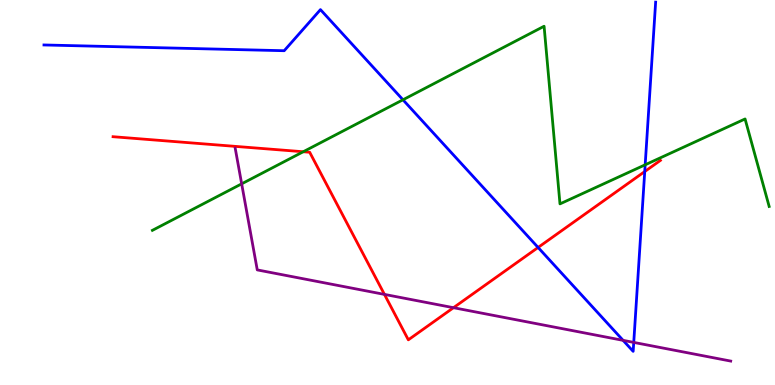[{'lines': ['blue', 'red'], 'intersections': [{'x': 6.94, 'y': 3.57}, {'x': 8.32, 'y': 5.54}]}, {'lines': ['green', 'red'], 'intersections': [{'x': 3.91, 'y': 6.06}]}, {'lines': ['purple', 'red'], 'intersections': [{'x': 4.96, 'y': 2.35}, {'x': 5.85, 'y': 2.01}]}, {'lines': ['blue', 'green'], 'intersections': [{'x': 5.2, 'y': 7.41}, {'x': 8.32, 'y': 5.72}]}, {'lines': ['blue', 'purple'], 'intersections': [{'x': 8.04, 'y': 1.16}, {'x': 8.18, 'y': 1.11}]}, {'lines': ['green', 'purple'], 'intersections': [{'x': 3.12, 'y': 5.23}]}]